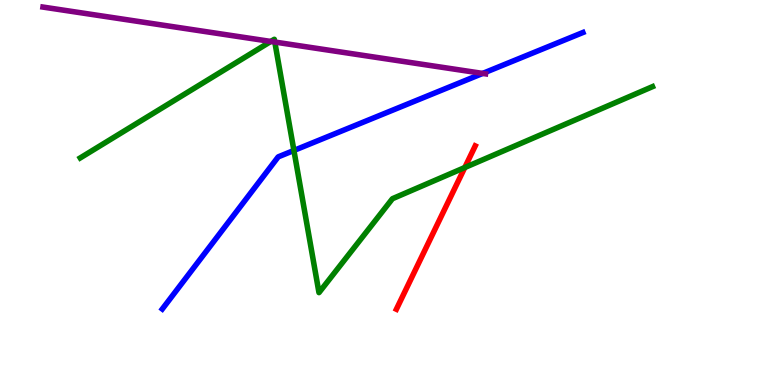[{'lines': ['blue', 'red'], 'intersections': []}, {'lines': ['green', 'red'], 'intersections': [{'x': 6.0, 'y': 5.65}]}, {'lines': ['purple', 'red'], 'intersections': []}, {'lines': ['blue', 'green'], 'intersections': [{'x': 3.79, 'y': 6.09}]}, {'lines': ['blue', 'purple'], 'intersections': [{'x': 6.23, 'y': 8.09}]}, {'lines': ['green', 'purple'], 'intersections': [{'x': 3.49, 'y': 8.92}, {'x': 3.55, 'y': 8.91}]}]